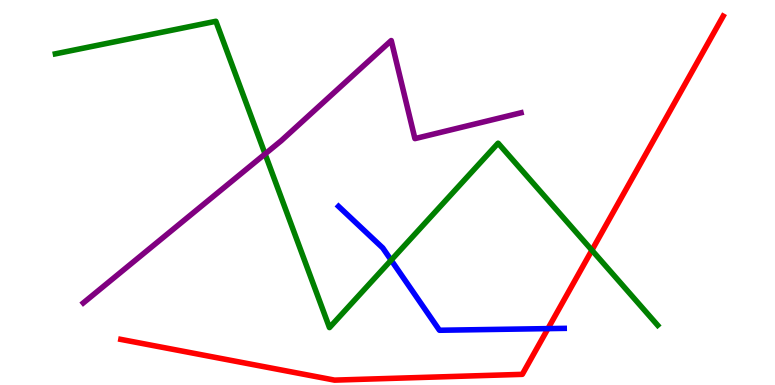[{'lines': ['blue', 'red'], 'intersections': [{'x': 7.07, 'y': 1.46}]}, {'lines': ['green', 'red'], 'intersections': [{'x': 7.64, 'y': 3.5}]}, {'lines': ['purple', 'red'], 'intersections': []}, {'lines': ['blue', 'green'], 'intersections': [{'x': 5.05, 'y': 3.24}]}, {'lines': ['blue', 'purple'], 'intersections': []}, {'lines': ['green', 'purple'], 'intersections': [{'x': 3.42, 'y': 6.0}]}]